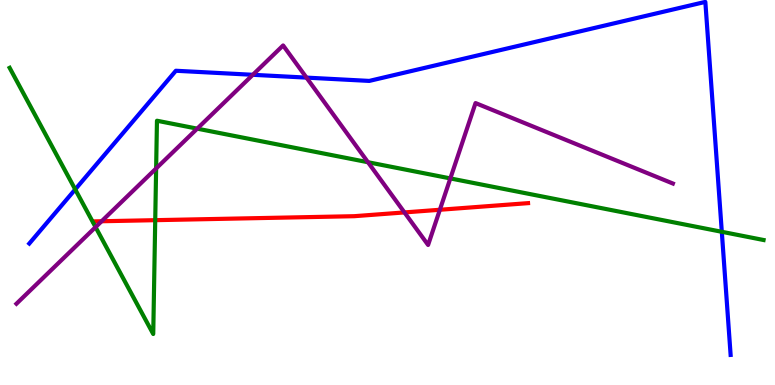[{'lines': ['blue', 'red'], 'intersections': []}, {'lines': ['green', 'red'], 'intersections': [{'x': 2.0, 'y': 4.28}]}, {'lines': ['purple', 'red'], 'intersections': [{'x': 1.31, 'y': 4.25}, {'x': 5.22, 'y': 4.48}, {'x': 5.68, 'y': 4.55}]}, {'lines': ['blue', 'green'], 'intersections': [{'x': 0.971, 'y': 5.08}, {'x': 9.31, 'y': 3.98}]}, {'lines': ['blue', 'purple'], 'intersections': [{'x': 3.26, 'y': 8.06}, {'x': 3.95, 'y': 7.98}]}, {'lines': ['green', 'purple'], 'intersections': [{'x': 1.23, 'y': 4.1}, {'x': 2.01, 'y': 5.62}, {'x': 2.54, 'y': 6.66}, {'x': 4.75, 'y': 5.79}, {'x': 5.81, 'y': 5.37}]}]